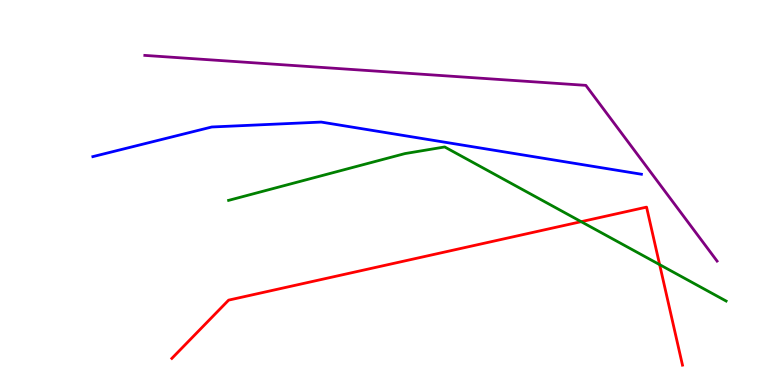[{'lines': ['blue', 'red'], 'intersections': []}, {'lines': ['green', 'red'], 'intersections': [{'x': 7.5, 'y': 4.24}, {'x': 8.51, 'y': 3.13}]}, {'lines': ['purple', 'red'], 'intersections': []}, {'lines': ['blue', 'green'], 'intersections': []}, {'lines': ['blue', 'purple'], 'intersections': []}, {'lines': ['green', 'purple'], 'intersections': []}]